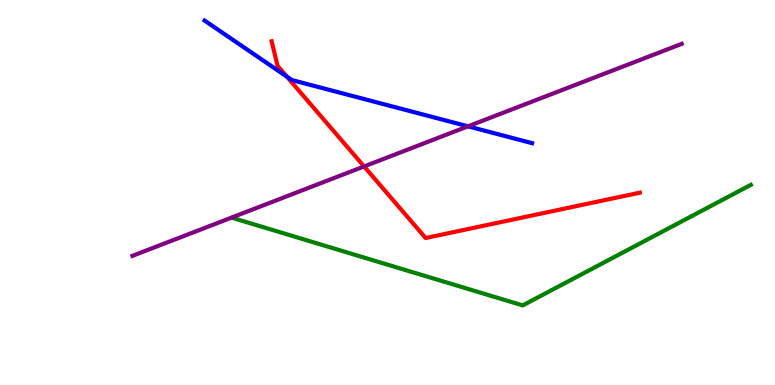[{'lines': ['blue', 'red'], 'intersections': [{'x': 3.7, 'y': 8.01}]}, {'lines': ['green', 'red'], 'intersections': []}, {'lines': ['purple', 'red'], 'intersections': [{'x': 4.7, 'y': 5.68}]}, {'lines': ['blue', 'green'], 'intersections': []}, {'lines': ['blue', 'purple'], 'intersections': [{'x': 6.04, 'y': 6.72}]}, {'lines': ['green', 'purple'], 'intersections': []}]